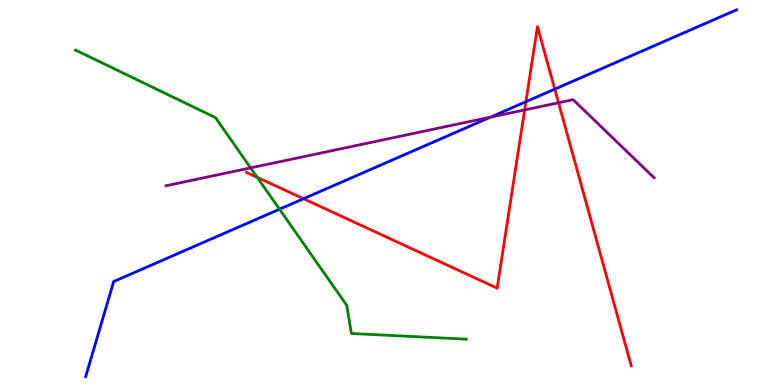[{'lines': ['blue', 'red'], 'intersections': [{'x': 3.92, 'y': 4.84}, {'x': 6.79, 'y': 7.36}, {'x': 7.16, 'y': 7.68}]}, {'lines': ['green', 'red'], 'intersections': [{'x': 3.32, 'y': 5.39}]}, {'lines': ['purple', 'red'], 'intersections': [{'x': 6.77, 'y': 7.14}, {'x': 7.21, 'y': 7.33}]}, {'lines': ['blue', 'green'], 'intersections': [{'x': 3.61, 'y': 4.57}]}, {'lines': ['blue', 'purple'], 'intersections': [{'x': 6.33, 'y': 6.96}]}, {'lines': ['green', 'purple'], 'intersections': [{'x': 3.23, 'y': 5.64}]}]